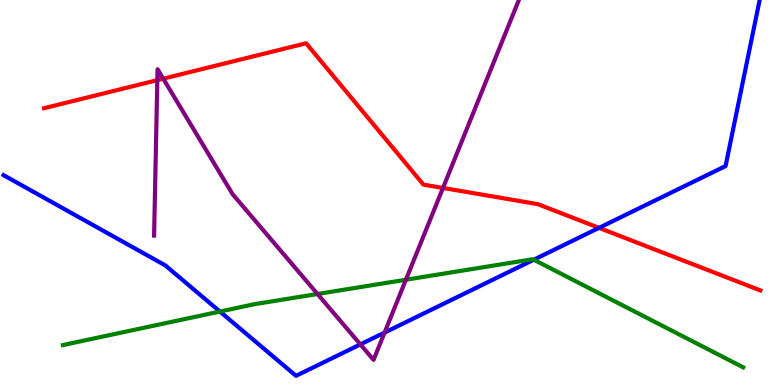[{'lines': ['blue', 'red'], 'intersections': [{'x': 7.73, 'y': 4.08}]}, {'lines': ['green', 'red'], 'intersections': []}, {'lines': ['purple', 'red'], 'intersections': [{'x': 2.03, 'y': 7.92}, {'x': 2.11, 'y': 7.96}, {'x': 5.72, 'y': 5.12}]}, {'lines': ['blue', 'green'], 'intersections': [{'x': 2.84, 'y': 1.91}, {'x': 6.89, 'y': 3.25}]}, {'lines': ['blue', 'purple'], 'intersections': [{'x': 4.65, 'y': 1.05}, {'x': 4.96, 'y': 1.36}]}, {'lines': ['green', 'purple'], 'intersections': [{'x': 4.1, 'y': 2.36}, {'x': 5.24, 'y': 2.73}]}]